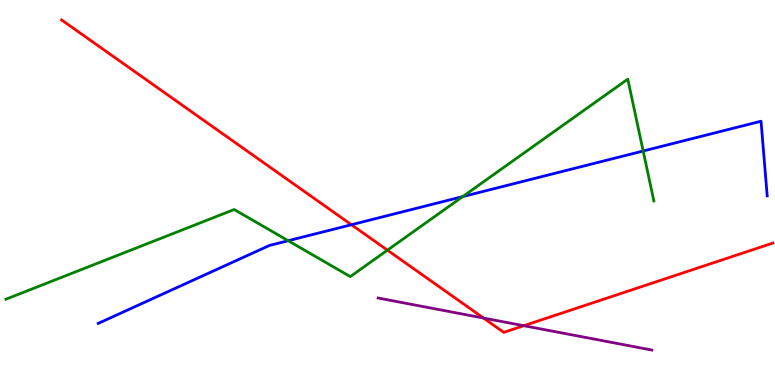[{'lines': ['blue', 'red'], 'intersections': [{'x': 4.53, 'y': 4.16}]}, {'lines': ['green', 'red'], 'intersections': [{'x': 5.0, 'y': 3.5}]}, {'lines': ['purple', 'red'], 'intersections': [{'x': 6.24, 'y': 1.74}, {'x': 6.76, 'y': 1.54}]}, {'lines': ['blue', 'green'], 'intersections': [{'x': 3.72, 'y': 3.75}, {'x': 5.97, 'y': 4.89}, {'x': 8.3, 'y': 6.08}]}, {'lines': ['blue', 'purple'], 'intersections': []}, {'lines': ['green', 'purple'], 'intersections': []}]